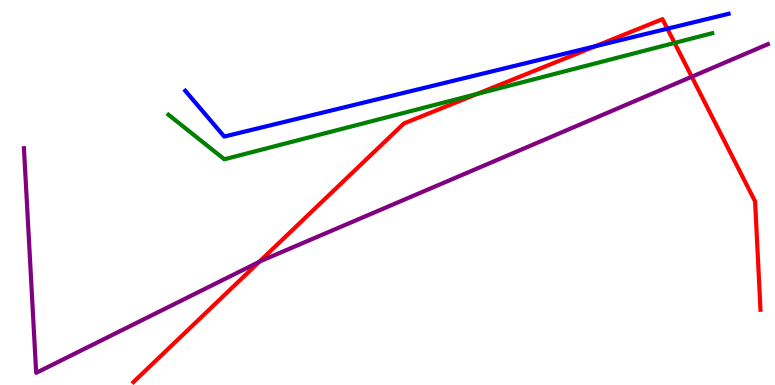[{'lines': ['blue', 'red'], 'intersections': [{'x': 7.68, 'y': 8.8}, {'x': 8.61, 'y': 9.25}]}, {'lines': ['green', 'red'], 'intersections': [{'x': 6.15, 'y': 7.56}, {'x': 8.7, 'y': 8.89}]}, {'lines': ['purple', 'red'], 'intersections': [{'x': 3.34, 'y': 3.2}, {'x': 8.93, 'y': 8.01}]}, {'lines': ['blue', 'green'], 'intersections': []}, {'lines': ['blue', 'purple'], 'intersections': []}, {'lines': ['green', 'purple'], 'intersections': []}]